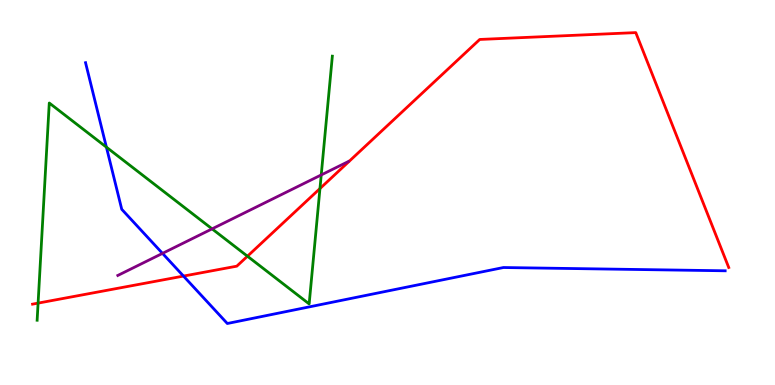[{'lines': ['blue', 'red'], 'intersections': [{'x': 2.37, 'y': 2.83}]}, {'lines': ['green', 'red'], 'intersections': [{'x': 0.491, 'y': 2.13}, {'x': 3.19, 'y': 3.35}, {'x': 4.13, 'y': 5.1}]}, {'lines': ['purple', 'red'], 'intersections': []}, {'lines': ['blue', 'green'], 'intersections': [{'x': 1.37, 'y': 6.18}]}, {'lines': ['blue', 'purple'], 'intersections': [{'x': 2.1, 'y': 3.42}]}, {'lines': ['green', 'purple'], 'intersections': [{'x': 2.74, 'y': 4.06}, {'x': 4.14, 'y': 5.46}]}]